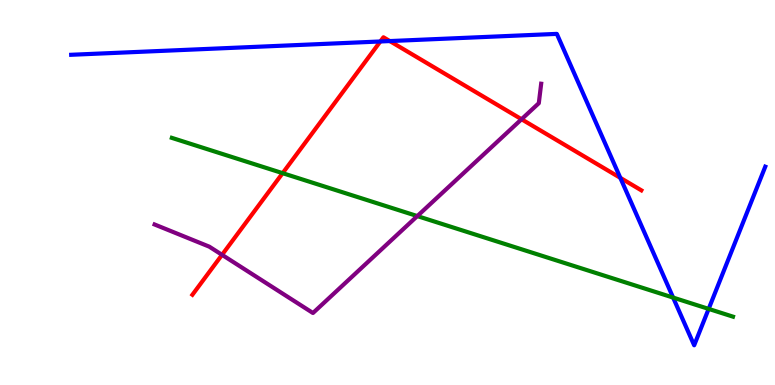[{'lines': ['blue', 'red'], 'intersections': [{'x': 4.91, 'y': 8.92}, {'x': 5.03, 'y': 8.93}, {'x': 8.0, 'y': 5.38}]}, {'lines': ['green', 'red'], 'intersections': [{'x': 3.65, 'y': 5.5}]}, {'lines': ['purple', 'red'], 'intersections': [{'x': 2.86, 'y': 3.38}, {'x': 6.73, 'y': 6.9}]}, {'lines': ['blue', 'green'], 'intersections': [{'x': 8.69, 'y': 2.27}, {'x': 9.14, 'y': 1.98}]}, {'lines': ['blue', 'purple'], 'intersections': []}, {'lines': ['green', 'purple'], 'intersections': [{'x': 5.38, 'y': 4.39}]}]